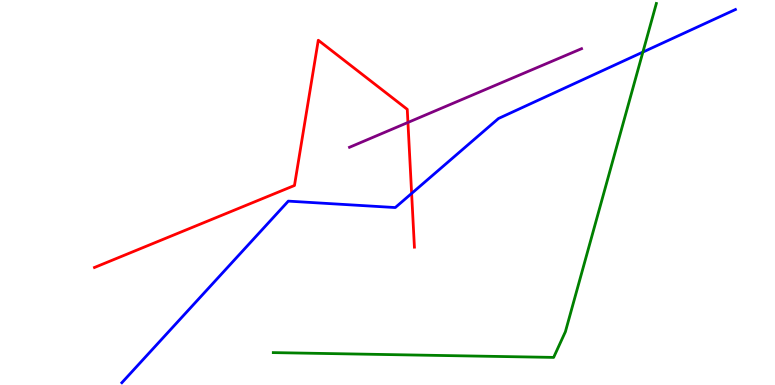[{'lines': ['blue', 'red'], 'intersections': [{'x': 5.31, 'y': 4.98}]}, {'lines': ['green', 'red'], 'intersections': []}, {'lines': ['purple', 'red'], 'intersections': [{'x': 5.26, 'y': 6.82}]}, {'lines': ['blue', 'green'], 'intersections': [{'x': 8.3, 'y': 8.65}]}, {'lines': ['blue', 'purple'], 'intersections': []}, {'lines': ['green', 'purple'], 'intersections': []}]